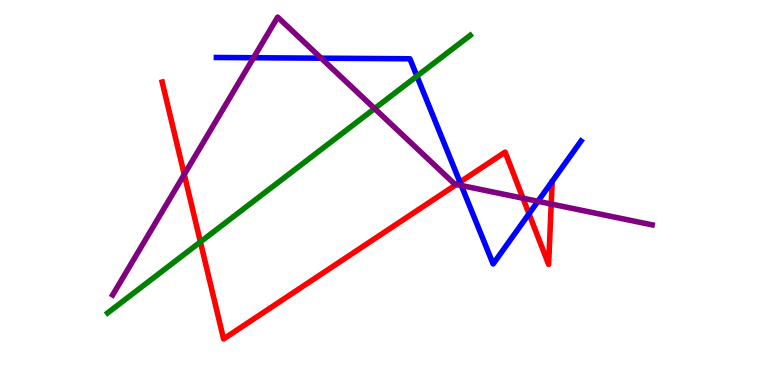[{'lines': ['blue', 'red'], 'intersections': [{'x': 5.93, 'y': 5.27}, {'x': 6.83, 'y': 4.45}]}, {'lines': ['green', 'red'], 'intersections': [{'x': 2.59, 'y': 3.72}]}, {'lines': ['purple', 'red'], 'intersections': [{'x': 2.38, 'y': 5.47}, {'x': 5.89, 'y': 5.21}, {'x': 6.75, 'y': 4.85}, {'x': 7.11, 'y': 4.7}]}, {'lines': ['blue', 'green'], 'intersections': [{'x': 5.38, 'y': 8.02}]}, {'lines': ['blue', 'purple'], 'intersections': [{'x': 3.27, 'y': 8.5}, {'x': 4.14, 'y': 8.49}, {'x': 5.95, 'y': 5.18}, {'x': 6.94, 'y': 4.77}]}, {'lines': ['green', 'purple'], 'intersections': [{'x': 4.83, 'y': 7.18}]}]